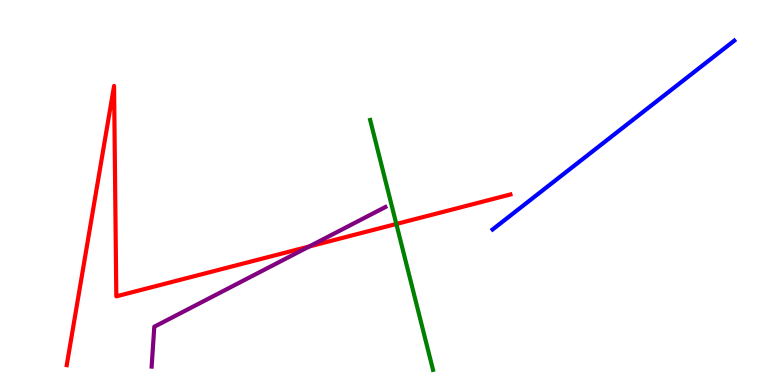[{'lines': ['blue', 'red'], 'intersections': []}, {'lines': ['green', 'red'], 'intersections': [{'x': 5.11, 'y': 4.18}]}, {'lines': ['purple', 'red'], 'intersections': [{'x': 3.99, 'y': 3.6}]}, {'lines': ['blue', 'green'], 'intersections': []}, {'lines': ['blue', 'purple'], 'intersections': []}, {'lines': ['green', 'purple'], 'intersections': []}]